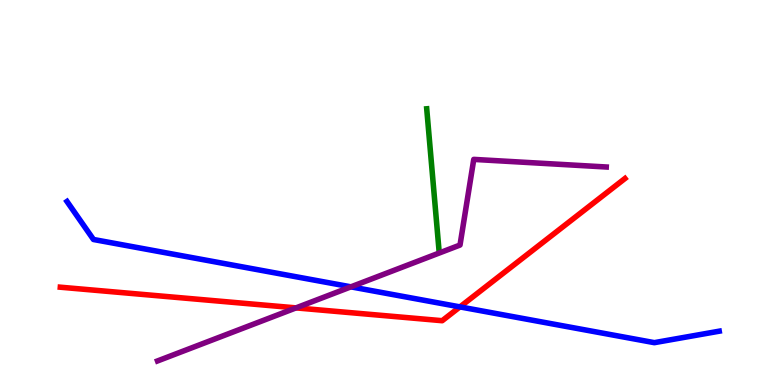[{'lines': ['blue', 'red'], 'intersections': [{'x': 5.93, 'y': 2.03}]}, {'lines': ['green', 'red'], 'intersections': []}, {'lines': ['purple', 'red'], 'intersections': [{'x': 3.82, 'y': 2.0}]}, {'lines': ['blue', 'green'], 'intersections': []}, {'lines': ['blue', 'purple'], 'intersections': [{'x': 4.53, 'y': 2.55}]}, {'lines': ['green', 'purple'], 'intersections': []}]